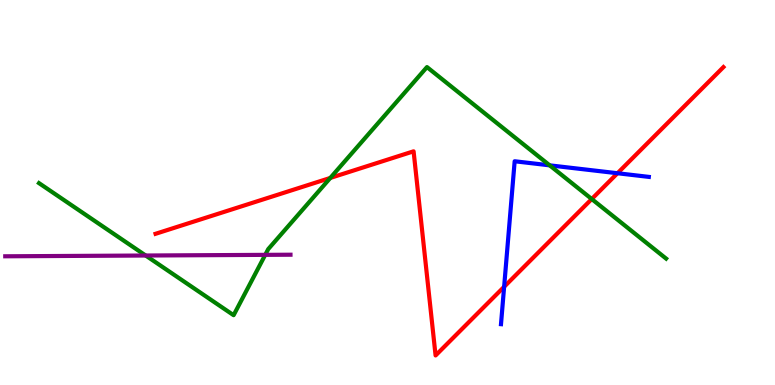[{'lines': ['blue', 'red'], 'intersections': [{'x': 6.5, 'y': 2.55}, {'x': 7.97, 'y': 5.5}]}, {'lines': ['green', 'red'], 'intersections': [{'x': 4.26, 'y': 5.38}, {'x': 7.64, 'y': 4.83}]}, {'lines': ['purple', 'red'], 'intersections': []}, {'lines': ['blue', 'green'], 'intersections': [{'x': 7.09, 'y': 5.71}]}, {'lines': ['blue', 'purple'], 'intersections': []}, {'lines': ['green', 'purple'], 'intersections': [{'x': 1.88, 'y': 3.36}, {'x': 3.42, 'y': 3.38}]}]